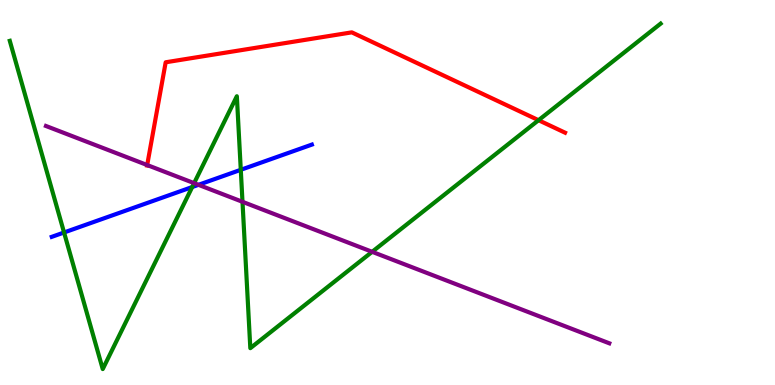[{'lines': ['blue', 'red'], 'intersections': []}, {'lines': ['green', 'red'], 'intersections': [{'x': 6.95, 'y': 6.88}]}, {'lines': ['purple', 'red'], 'intersections': [{'x': 1.9, 'y': 5.71}]}, {'lines': ['blue', 'green'], 'intersections': [{'x': 0.827, 'y': 3.96}, {'x': 2.48, 'y': 5.14}, {'x': 3.11, 'y': 5.59}]}, {'lines': ['blue', 'purple'], 'intersections': [{'x': 2.56, 'y': 5.2}]}, {'lines': ['green', 'purple'], 'intersections': [{'x': 2.5, 'y': 5.24}, {'x': 3.13, 'y': 4.76}, {'x': 4.8, 'y': 3.46}]}]